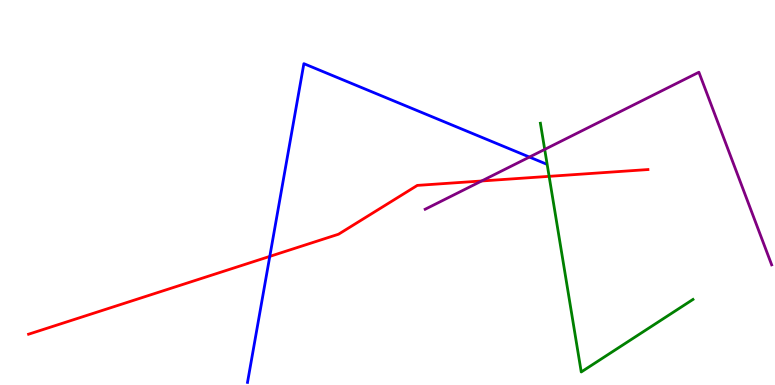[{'lines': ['blue', 'red'], 'intersections': [{'x': 3.48, 'y': 3.34}]}, {'lines': ['green', 'red'], 'intersections': [{'x': 7.09, 'y': 5.42}]}, {'lines': ['purple', 'red'], 'intersections': [{'x': 6.21, 'y': 5.3}]}, {'lines': ['blue', 'green'], 'intersections': []}, {'lines': ['blue', 'purple'], 'intersections': [{'x': 6.83, 'y': 5.92}]}, {'lines': ['green', 'purple'], 'intersections': [{'x': 7.03, 'y': 6.12}]}]